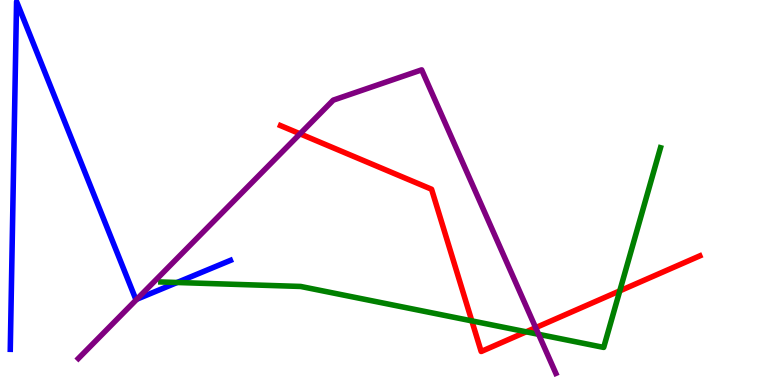[{'lines': ['blue', 'red'], 'intersections': []}, {'lines': ['green', 'red'], 'intersections': [{'x': 6.09, 'y': 1.67}, {'x': 6.79, 'y': 1.38}, {'x': 8.0, 'y': 2.44}]}, {'lines': ['purple', 'red'], 'intersections': [{'x': 3.87, 'y': 6.52}, {'x': 6.91, 'y': 1.49}]}, {'lines': ['blue', 'green'], 'intersections': [{'x': 2.29, 'y': 2.66}]}, {'lines': ['blue', 'purple'], 'intersections': [{'x': 1.77, 'y': 2.23}]}, {'lines': ['green', 'purple'], 'intersections': [{'x': 6.95, 'y': 1.32}]}]